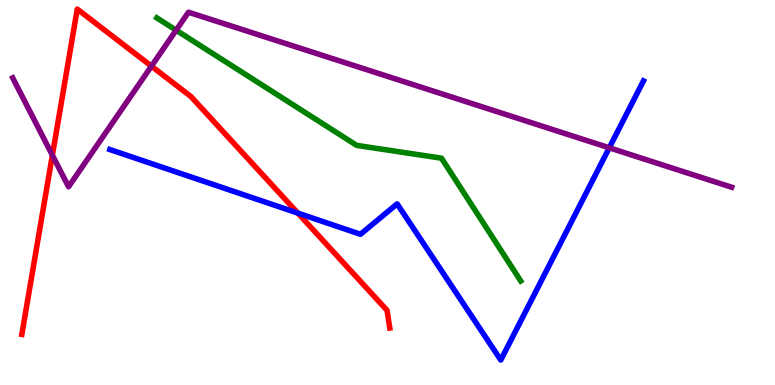[{'lines': ['blue', 'red'], 'intersections': [{'x': 3.84, 'y': 4.46}]}, {'lines': ['green', 'red'], 'intersections': []}, {'lines': ['purple', 'red'], 'intersections': [{'x': 0.676, 'y': 5.97}, {'x': 1.95, 'y': 8.28}]}, {'lines': ['blue', 'green'], 'intersections': []}, {'lines': ['blue', 'purple'], 'intersections': [{'x': 7.86, 'y': 6.16}]}, {'lines': ['green', 'purple'], 'intersections': [{'x': 2.27, 'y': 9.22}]}]